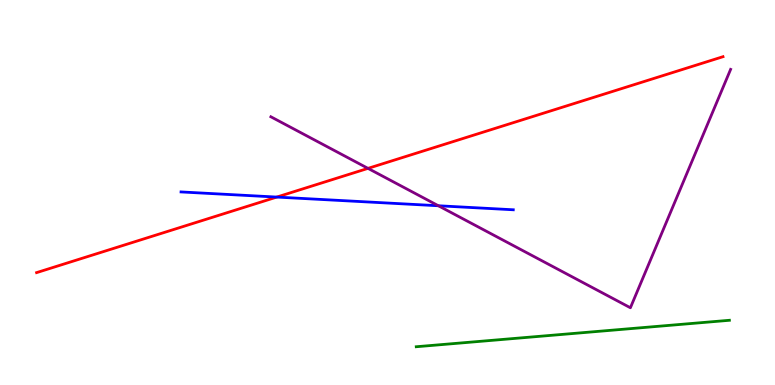[{'lines': ['blue', 'red'], 'intersections': [{'x': 3.57, 'y': 4.88}]}, {'lines': ['green', 'red'], 'intersections': []}, {'lines': ['purple', 'red'], 'intersections': [{'x': 4.75, 'y': 5.63}]}, {'lines': ['blue', 'green'], 'intersections': []}, {'lines': ['blue', 'purple'], 'intersections': [{'x': 5.66, 'y': 4.66}]}, {'lines': ['green', 'purple'], 'intersections': []}]